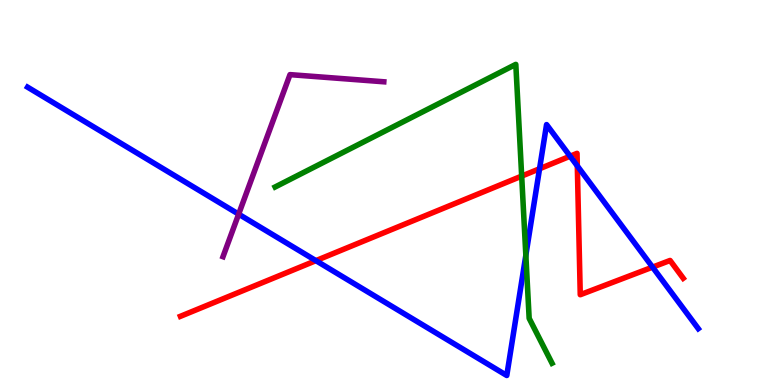[{'lines': ['blue', 'red'], 'intersections': [{'x': 4.08, 'y': 3.23}, {'x': 6.96, 'y': 5.62}, {'x': 7.36, 'y': 5.94}, {'x': 7.45, 'y': 5.69}, {'x': 8.42, 'y': 3.06}]}, {'lines': ['green', 'red'], 'intersections': [{'x': 6.73, 'y': 5.43}]}, {'lines': ['purple', 'red'], 'intersections': []}, {'lines': ['blue', 'green'], 'intersections': [{'x': 6.79, 'y': 3.37}]}, {'lines': ['blue', 'purple'], 'intersections': [{'x': 3.08, 'y': 4.44}]}, {'lines': ['green', 'purple'], 'intersections': []}]